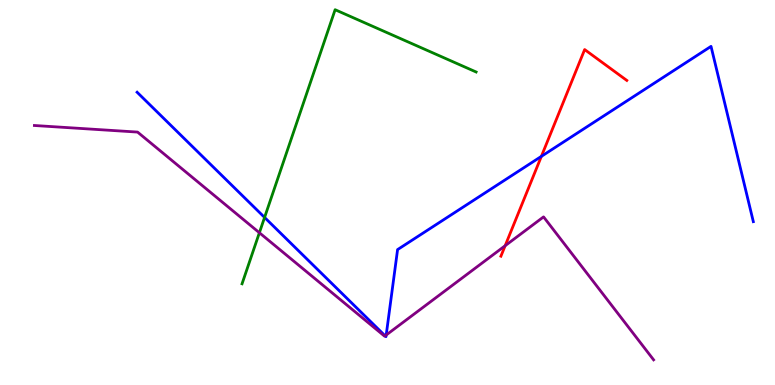[{'lines': ['blue', 'red'], 'intersections': [{'x': 6.99, 'y': 5.94}]}, {'lines': ['green', 'red'], 'intersections': []}, {'lines': ['purple', 'red'], 'intersections': [{'x': 6.52, 'y': 3.62}]}, {'lines': ['blue', 'green'], 'intersections': [{'x': 3.41, 'y': 4.35}]}, {'lines': ['blue', 'purple'], 'intersections': [{'x': 4.97, 'y': 1.28}, {'x': 4.98, 'y': 1.3}]}, {'lines': ['green', 'purple'], 'intersections': [{'x': 3.35, 'y': 3.96}]}]